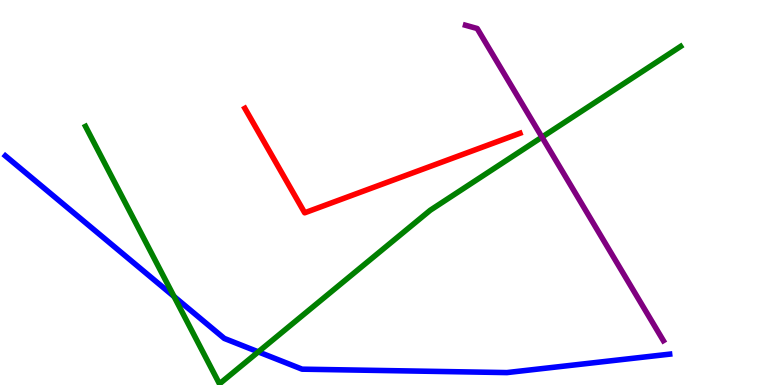[{'lines': ['blue', 'red'], 'intersections': []}, {'lines': ['green', 'red'], 'intersections': []}, {'lines': ['purple', 'red'], 'intersections': []}, {'lines': ['blue', 'green'], 'intersections': [{'x': 2.25, 'y': 2.3}, {'x': 3.33, 'y': 0.861}]}, {'lines': ['blue', 'purple'], 'intersections': []}, {'lines': ['green', 'purple'], 'intersections': [{'x': 6.99, 'y': 6.44}]}]